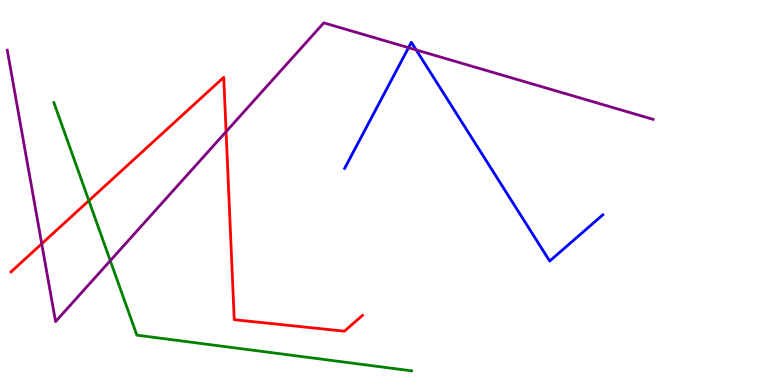[{'lines': ['blue', 'red'], 'intersections': []}, {'lines': ['green', 'red'], 'intersections': [{'x': 1.15, 'y': 4.79}]}, {'lines': ['purple', 'red'], 'intersections': [{'x': 0.538, 'y': 3.67}, {'x': 2.92, 'y': 6.58}]}, {'lines': ['blue', 'green'], 'intersections': []}, {'lines': ['blue', 'purple'], 'intersections': [{'x': 5.27, 'y': 8.76}, {'x': 5.37, 'y': 8.7}]}, {'lines': ['green', 'purple'], 'intersections': [{'x': 1.42, 'y': 3.23}]}]